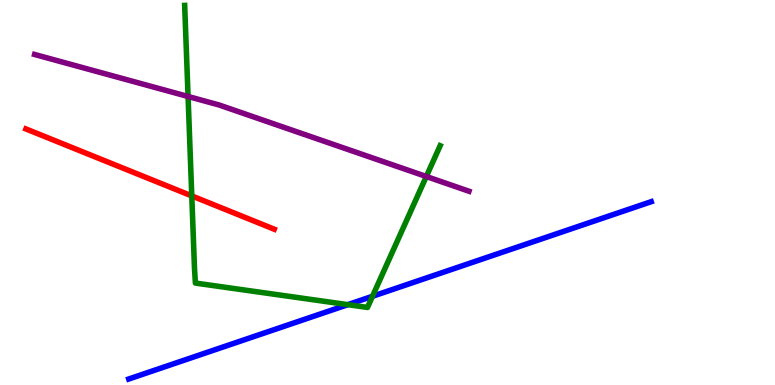[{'lines': ['blue', 'red'], 'intersections': []}, {'lines': ['green', 'red'], 'intersections': [{'x': 2.47, 'y': 4.91}]}, {'lines': ['purple', 'red'], 'intersections': []}, {'lines': ['blue', 'green'], 'intersections': [{'x': 4.49, 'y': 2.09}, {'x': 4.81, 'y': 2.3}]}, {'lines': ['blue', 'purple'], 'intersections': []}, {'lines': ['green', 'purple'], 'intersections': [{'x': 2.43, 'y': 7.49}, {'x': 5.5, 'y': 5.42}]}]